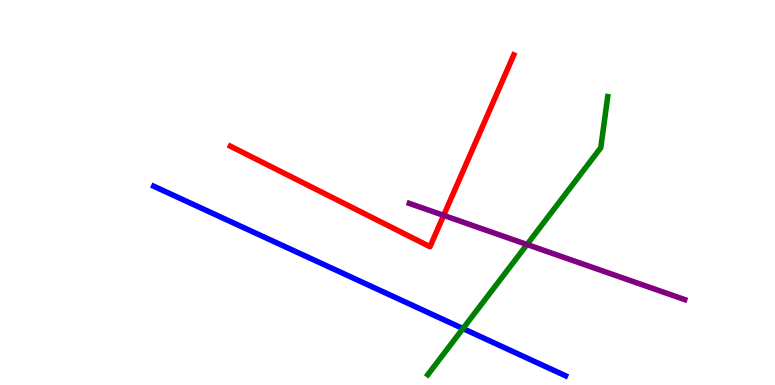[{'lines': ['blue', 'red'], 'intersections': []}, {'lines': ['green', 'red'], 'intersections': []}, {'lines': ['purple', 'red'], 'intersections': [{'x': 5.72, 'y': 4.41}]}, {'lines': ['blue', 'green'], 'intersections': [{'x': 5.97, 'y': 1.47}]}, {'lines': ['blue', 'purple'], 'intersections': []}, {'lines': ['green', 'purple'], 'intersections': [{'x': 6.8, 'y': 3.65}]}]